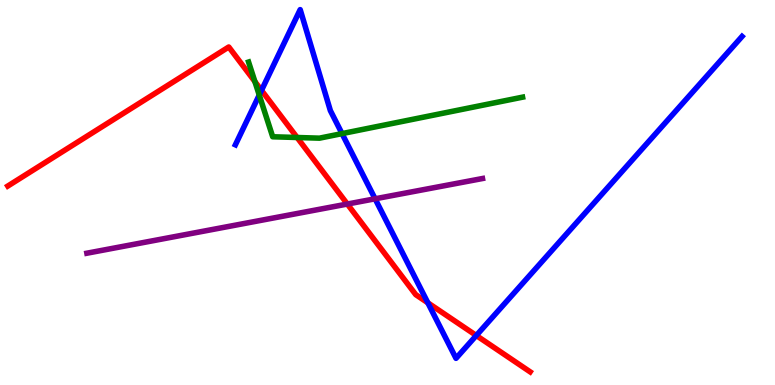[{'lines': ['blue', 'red'], 'intersections': [{'x': 3.37, 'y': 7.65}, {'x': 5.52, 'y': 2.13}, {'x': 6.15, 'y': 1.29}]}, {'lines': ['green', 'red'], 'intersections': [{'x': 3.29, 'y': 7.88}, {'x': 3.83, 'y': 6.43}]}, {'lines': ['purple', 'red'], 'intersections': [{'x': 4.48, 'y': 4.7}]}, {'lines': ['blue', 'green'], 'intersections': [{'x': 3.35, 'y': 7.53}, {'x': 4.41, 'y': 6.53}]}, {'lines': ['blue', 'purple'], 'intersections': [{'x': 4.84, 'y': 4.84}]}, {'lines': ['green', 'purple'], 'intersections': []}]